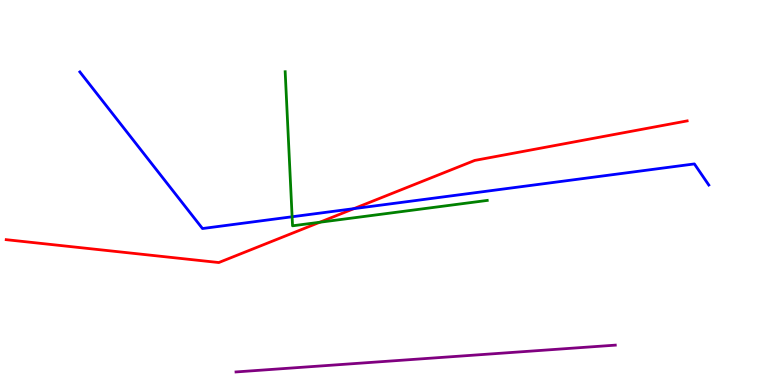[{'lines': ['blue', 'red'], 'intersections': [{'x': 4.57, 'y': 4.58}]}, {'lines': ['green', 'red'], 'intersections': [{'x': 4.13, 'y': 4.23}]}, {'lines': ['purple', 'red'], 'intersections': []}, {'lines': ['blue', 'green'], 'intersections': [{'x': 3.77, 'y': 4.37}]}, {'lines': ['blue', 'purple'], 'intersections': []}, {'lines': ['green', 'purple'], 'intersections': []}]